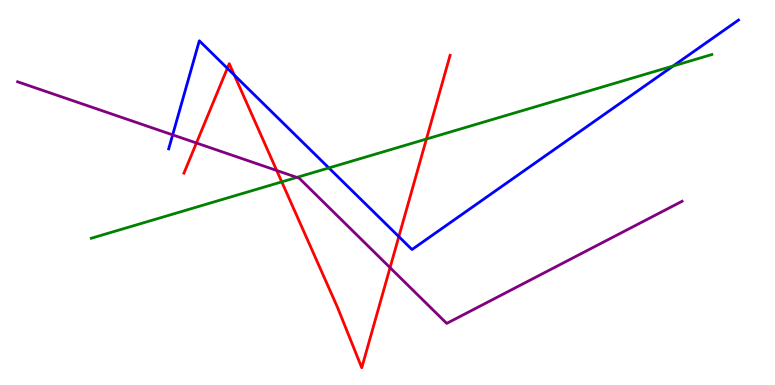[{'lines': ['blue', 'red'], 'intersections': [{'x': 2.93, 'y': 8.23}, {'x': 3.02, 'y': 8.05}, {'x': 5.15, 'y': 3.85}]}, {'lines': ['green', 'red'], 'intersections': [{'x': 3.64, 'y': 5.28}, {'x': 5.5, 'y': 6.39}]}, {'lines': ['purple', 'red'], 'intersections': [{'x': 2.53, 'y': 6.29}, {'x': 3.57, 'y': 5.57}, {'x': 5.03, 'y': 3.05}]}, {'lines': ['blue', 'green'], 'intersections': [{'x': 4.24, 'y': 5.64}, {'x': 8.69, 'y': 8.29}]}, {'lines': ['blue', 'purple'], 'intersections': [{'x': 2.23, 'y': 6.5}]}, {'lines': ['green', 'purple'], 'intersections': [{'x': 3.83, 'y': 5.39}]}]